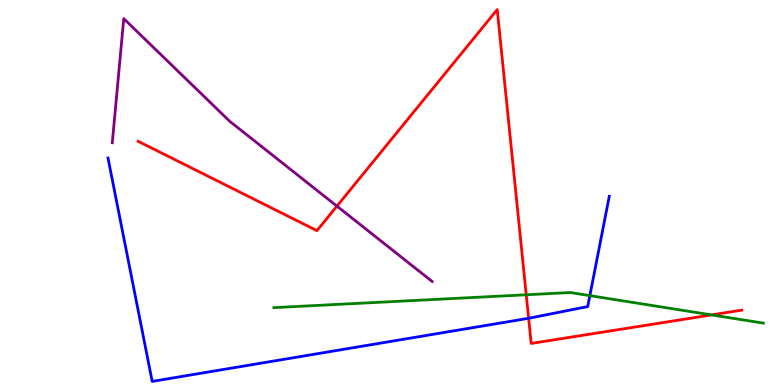[{'lines': ['blue', 'red'], 'intersections': [{'x': 6.82, 'y': 1.73}]}, {'lines': ['green', 'red'], 'intersections': [{'x': 6.79, 'y': 2.34}, {'x': 9.18, 'y': 1.82}]}, {'lines': ['purple', 'red'], 'intersections': [{'x': 4.35, 'y': 4.65}]}, {'lines': ['blue', 'green'], 'intersections': [{'x': 7.61, 'y': 2.32}]}, {'lines': ['blue', 'purple'], 'intersections': []}, {'lines': ['green', 'purple'], 'intersections': []}]